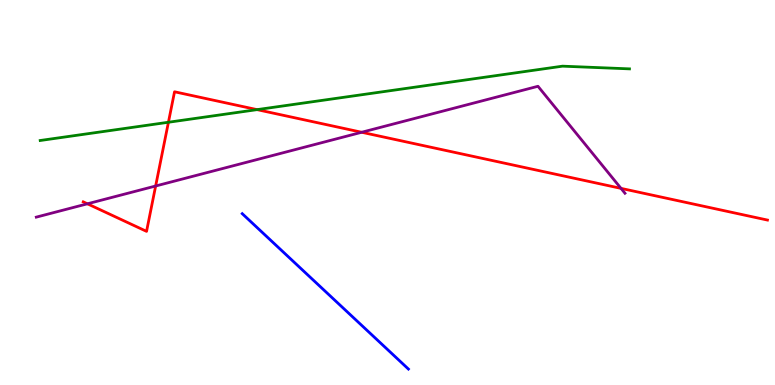[{'lines': ['blue', 'red'], 'intersections': []}, {'lines': ['green', 'red'], 'intersections': [{'x': 2.17, 'y': 6.82}, {'x': 3.32, 'y': 7.15}]}, {'lines': ['purple', 'red'], 'intersections': [{'x': 1.13, 'y': 4.71}, {'x': 2.01, 'y': 5.17}, {'x': 4.67, 'y': 6.56}, {'x': 8.01, 'y': 5.11}]}, {'lines': ['blue', 'green'], 'intersections': []}, {'lines': ['blue', 'purple'], 'intersections': []}, {'lines': ['green', 'purple'], 'intersections': []}]